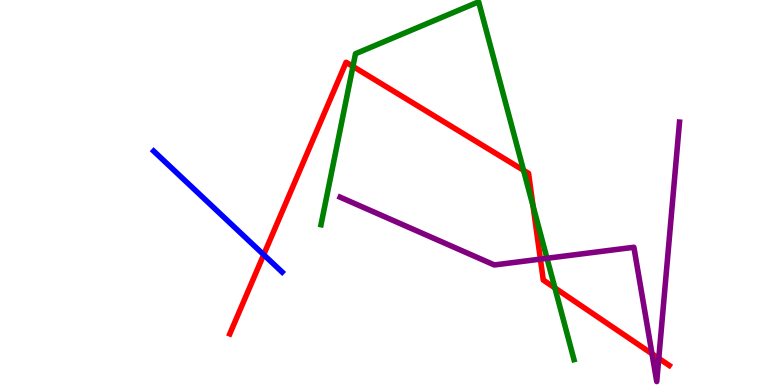[{'lines': ['blue', 'red'], 'intersections': [{'x': 3.4, 'y': 3.38}]}, {'lines': ['green', 'red'], 'intersections': [{'x': 4.55, 'y': 8.27}, {'x': 6.76, 'y': 5.58}, {'x': 6.88, 'y': 4.65}, {'x': 7.16, 'y': 2.52}]}, {'lines': ['purple', 'red'], 'intersections': [{'x': 6.97, 'y': 3.27}, {'x': 8.41, 'y': 0.811}, {'x': 8.5, 'y': 0.692}]}, {'lines': ['blue', 'green'], 'intersections': []}, {'lines': ['blue', 'purple'], 'intersections': []}, {'lines': ['green', 'purple'], 'intersections': [{'x': 7.06, 'y': 3.29}]}]